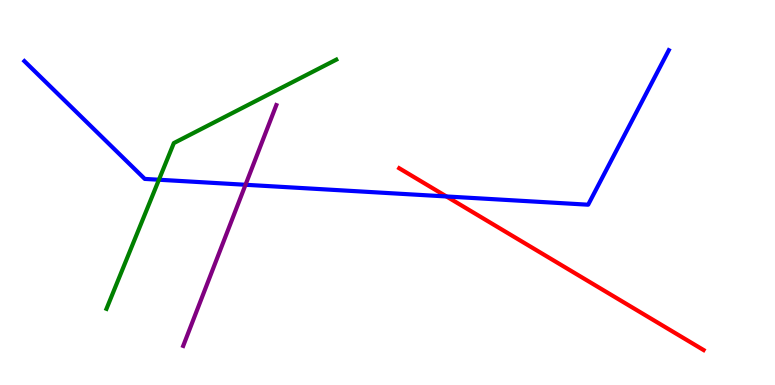[{'lines': ['blue', 'red'], 'intersections': [{'x': 5.76, 'y': 4.9}]}, {'lines': ['green', 'red'], 'intersections': []}, {'lines': ['purple', 'red'], 'intersections': []}, {'lines': ['blue', 'green'], 'intersections': [{'x': 2.05, 'y': 5.33}]}, {'lines': ['blue', 'purple'], 'intersections': [{'x': 3.17, 'y': 5.2}]}, {'lines': ['green', 'purple'], 'intersections': []}]